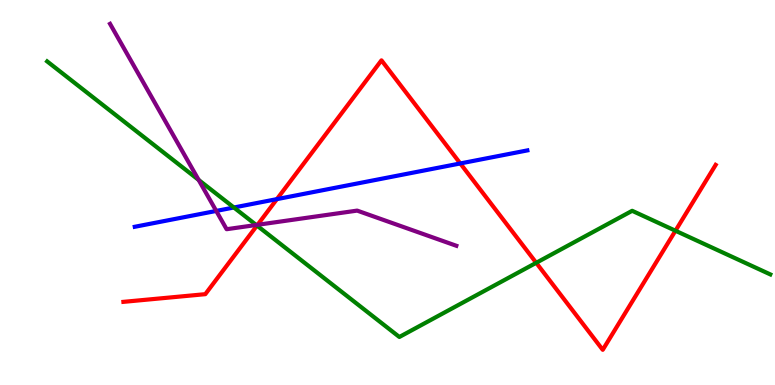[{'lines': ['blue', 'red'], 'intersections': [{'x': 3.57, 'y': 4.83}, {'x': 5.94, 'y': 5.75}]}, {'lines': ['green', 'red'], 'intersections': [{'x': 3.32, 'y': 4.14}, {'x': 6.92, 'y': 3.17}, {'x': 8.72, 'y': 4.01}]}, {'lines': ['purple', 'red'], 'intersections': [{'x': 3.32, 'y': 4.16}]}, {'lines': ['blue', 'green'], 'intersections': [{'x': 3.02, 'y': 4.61}]}, {'lines': ['blue', 'purple'], 'intersections': [{'x': 2.79, 'y': 4.52}]}, {'lines': ['green', 'purple'], 'intersections': [{'x': 2.56, 'y': 5.33}, {'x': 3.31, 'y': 4.16}]}]